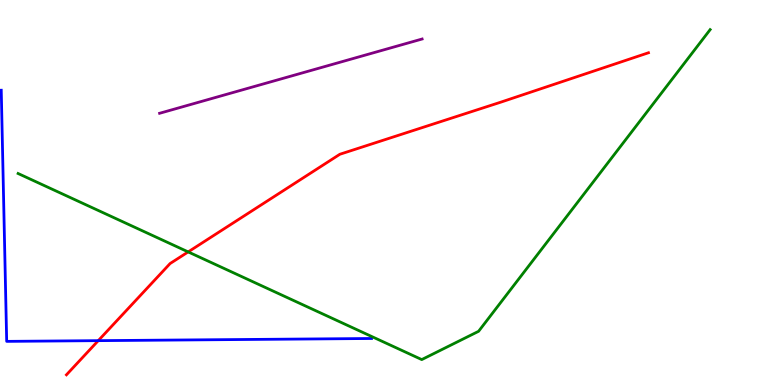[{'lines': ['blue', 'red'], 'intersections': [{'x': 1.27, 'y': 1.15}]}, {'lines': ['green', 'red'], 'intersections': [{'x': 2.43, 'y': 3.46}]}, {'lines': ['purple', 'red'], 'intersections': []}, {'lines': ['blue', 'green'], 'intersections': []}, {'lines': ['blue', 'purple'], 'intersections': []}, {'lines': ['green', 'purple'], 'intersections': []}]